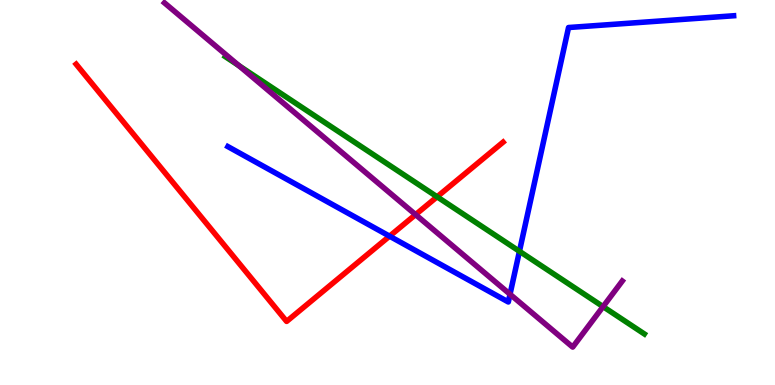[{'lines': ['blue', 'red'], 'intersections': [{'x': 5.03, 'y': 3.87}]}, {'lines': ['green', 'red'], 'intersections': [{'x': 5.64, 'y': 4.89}]}, {'lines': ['purple', 'red'], 'intersections': [{'x': 5.36, 'y': 4.43}]}, {'lines': ['blue', 'green'], 'intersections': [{'x': 6.7, 'y': 3.47}]}, {'lines': ['blue', 'purple'], 'intersections': [{'x': 6.58, 'y': 2.36}]}, {'lines': ['green', 'purple'], 'intersections': [{'x': 3.08, 'y': 8.29}, {'x': 7.78, 'y': 2.04}]}]